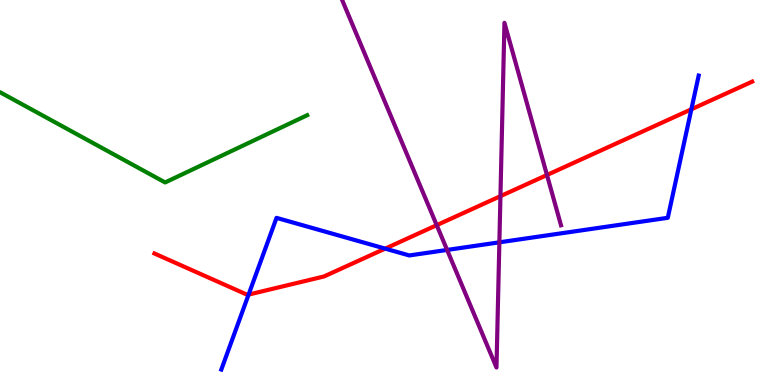[{'lines': ['blue', 'red'], 'intersections': [{'x': 3.21, 'y': 2.35}, {'x': 4.97, 'y': 3.54}, {'x': 8.92, 'y': 7.16}]}, {'lines': ['green', 'red'], 'intersections': []}, {'lines': ['purple', 'red'], 'intersections': [{'x': 5.63, 'y': 4.15}, {'x': 6.46, 'y': 4.9}, {'x': 7.06, 'y': 5.45}]}, {'lines': ['blue', 'green'], 'intersections': []}, {'lines': ['blue', 'purple'], 'intersections': [{'x': 5.77, 'y': 3.51}, {'x': 6.44, 'y': 3.71}]}, {'lines': ['green', 'purple'], 'intersections': []}]